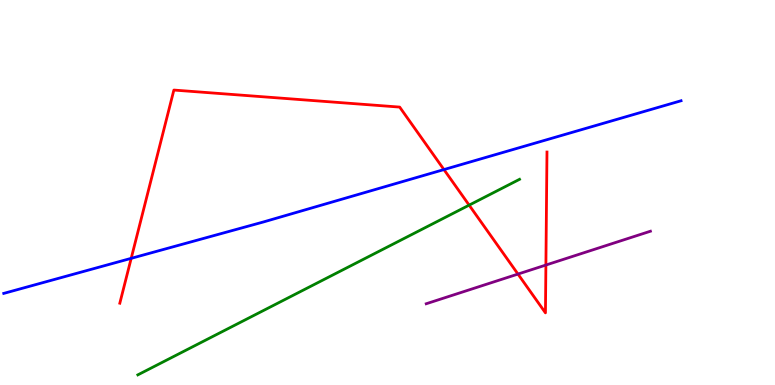[{'lines': ['blue', 'red'], 'intersections': [{'x': 1.69, 'y': 3.29}, {'x': 5.73, 'y': 5.6}]}, {'lines': ['green', 'red'], 'intersections': [{'x': 6.05, 'y': 4.67}]}, {'lines': ['purple', 'red'], 'intersections': [{'x': 6.68, 'y': 2.88}, {'x': 7.04, 'y': 3.12}]}, {'lines': ['blue', 'green'], 'intersections': []}, {'lines': ['blue', 'purple'], 'intersections': []}, {'lines': ['green', 'purple'], 'intersections': []}]